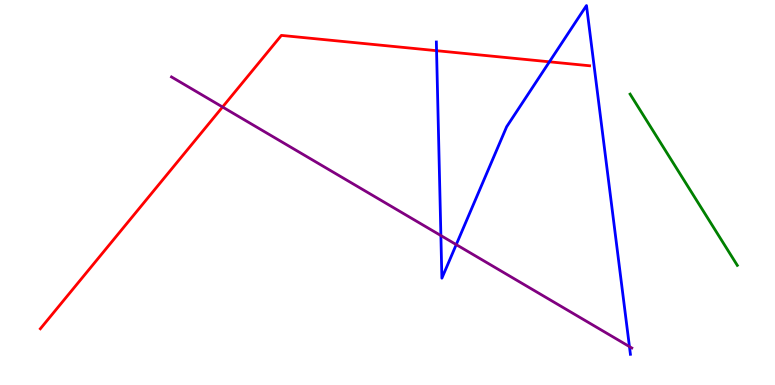[{'lines': ['blue', 'red'], 'intersections': [{'x': 5.63, 'y': 8.68}, {'x': 7.09, 'y': 8.39}]}, {'lines': ['green', 'red'], 'intersections': []}, {'lines': ['purple', 'red'], 'intersections': [{'x': 2.87, 'y': 7.22}]}, {'lines': ['blue', 'green'], 'intersections': []}, {'lines': ['blue', 'purple'], 'intersections': [{'x': 5.69, 'y': 3.88}, {'x': 5.89, 'y': 3.65}, {'x': 8.12, 'y': 0.998}]}, {'lines': ['green', 'purple'], 'intersections': []}]